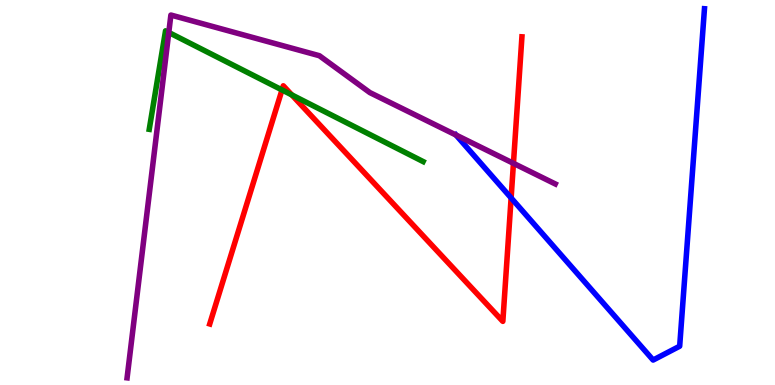[{'lines': ['blue', 'red'], 'intersections': [{'x': 6.6, 'y': 4.86}]}, {'lines': ['green', 'red'], 'intersections': [{'x': 3.64, 'y': 7.66}, {'x': 3.76, 'y': 7.54}]}, {'lines': ['purple', 'red'], 'intersections': [{'x': 6.63, 'y': 5.76}]}, {'lines': ['blue', 'green'], 'intersections': []}, {'lines': ['blue', 'purple'], 'intersections': [{'x': 5.88, 'y': 6.49}]}, {'lines': ['green', 'purple'], 'intersections': [{'x': 2.18, 'y': 9.16}]}]